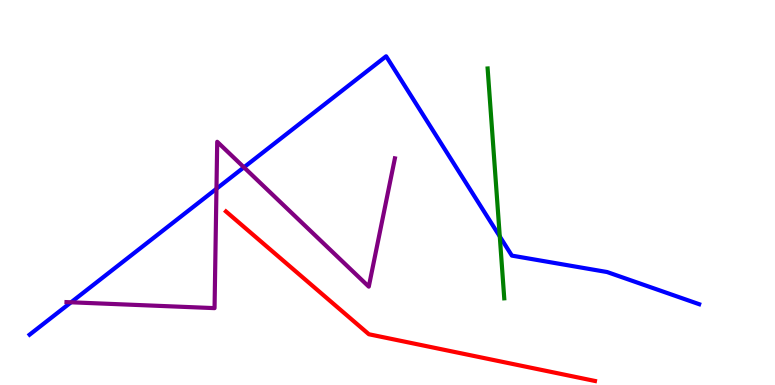[{'lines': ['blue', 'red'], 'intersections': []}, {'lines': ['green', 'red'], 'intersections': []}, {'lines': ['purple', 'red'], 'intersections': []}, {'lines': ['blue', 'green'], 'intersections': [{'x': 6.45, 'y': 3.86}]}, {'lines': ['blue', 'purple'], 'intersections': [{'x': 0.917, 'y': 2.15}, {'x': 2.79, 'y': 5.1}, {'x': 3.15, 'y': 5.65}]}, {'lines': ['green', 'purple'], 'intersections': []}]